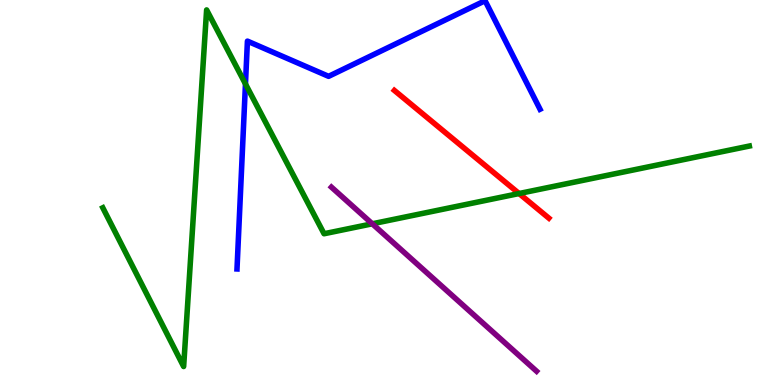[{'lines': ['blue', 'red'], 'intersections': []}, {'lines': ['green', 'red'], 'intersections': [{'x': 6.7, 'y': 4.97}]}, {'lines': ['purple', 'red'], 'intersections': []}, {'lines': ['blue', 'green'], 'intersections': [{'x': 3.17, 'y': 7.82}]}, {'lines': ['blue', 'purple'], 'intersections': []}, {'lines': ['green', 'purple'], 'intersections': [{'x': 4.8, 'y': 4.19}]}]